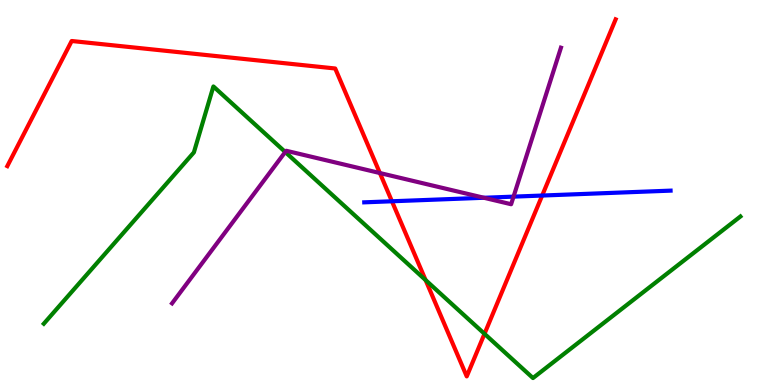[{'lines': ['blue', 'red'], 'intersections': [{'x': 5.06, 'y': 4.77}, {'x': 7.0, 'y': 4.92}]}, {'lines': ['green', 'red'], 'intersections': [{'x': 5.49, 'y': 2.73}, {'x': 6.25, 'y': 1.33}]}, {'lines': ['purple', 'red'], 'intersections': [{'x': 4.9, 'y': 5.51}]}, {'lines': ['blue', 'green'], 'intersections': []}, {'lines': ['blue', 'purple'], 'intersections': [{'x': 6.24, 'y': 4.86}, {'x': 6.63, 'y': 4.89}]}, {'lines': ['green', 'purple'], 'intersections': [{'x': 3.68, 'y': 6.05}]}]